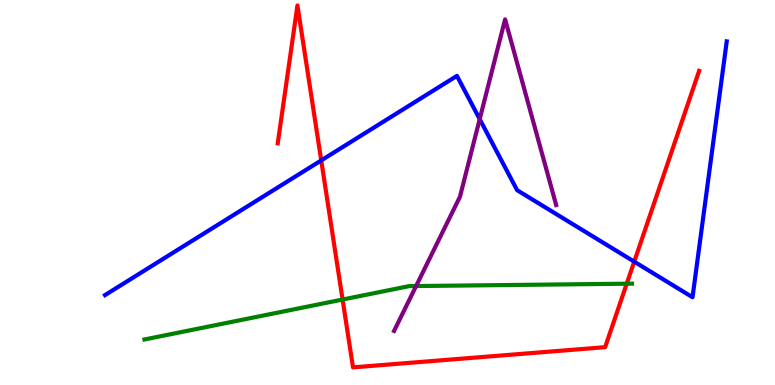[{'lines': ['blue', 'red'], 'intersections': [{'x': 4.14, 'y': 5.83}, {'x': 8.18, 'y': 3.2}]}, {'lines': ['green', 'red'], 'intersections': [{'x': 4.42, 'y': 2.22}, {'x': 8.09, 'y': 2.63}]}, {'lines': ['purple', 'red'], 'intersections': []}, {'lines': ['blue', 'green'], 'intersections': []}, {'lines': ['blue', 'purple'], 'intersections': [{'x': 6.19, 'y': 6.91}]}, {'lines': ['green', 'purple'], 'intersections': [{'x': 5.37, 'y': 2.57}]}]